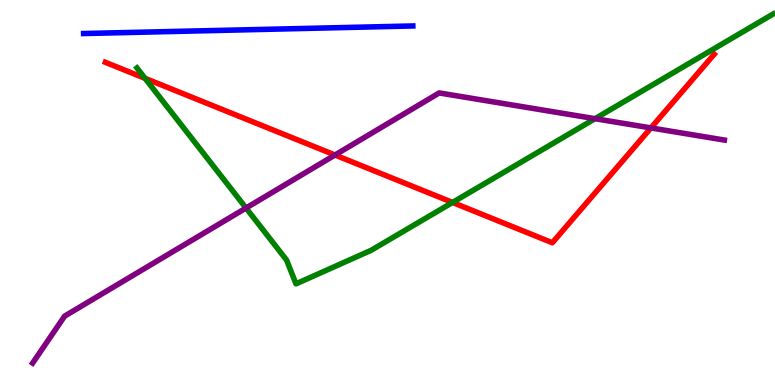[{'lines': ['blue', 'red'], 'intersections': []}, {'lines': ['green', 'red'], 'intersections': [{'x': 1.87, 'y': 7.97}, {'x': 5.84, 'y': 4.74}]}, {'lines': ['purple', 'red'], 'intersections': [{'x': 4.32, 'y': 5.97}, {'x': 8.4, 'y': 6.68}]}, {'lines': ['blue', 'green'], 'intersections': []}, {'lines': ['blue', 'purple'], 'intersections': []}, {'lines': ['green', 'purple'], 'intersections': [{'x': 3.17, 'y': 4.6}, {'x': 7.68, 'y': 6.92}]}]